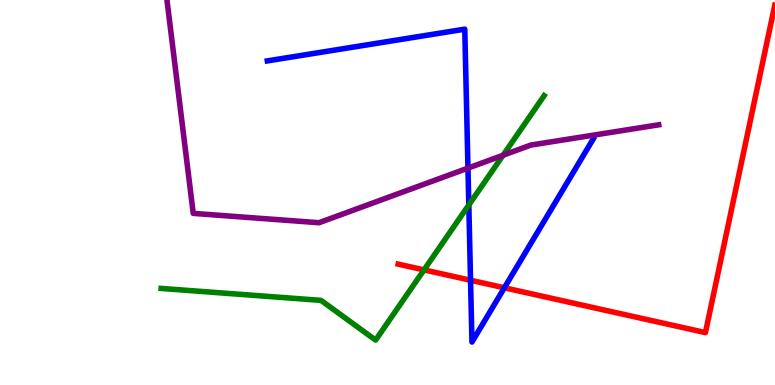[{'lines': ['blue', 'red'], 'intersections': [{'x': 6.07, 'y': 2.72}, {'x': 6.51, 'y': 2.53}]}, {'lines': ['green', 'red'], 'intersections': [{'x': 5.47, 'y': 2.99}]}, {'lines': ['purple', 'red'], 'intersections': []}, {'lines': ['blue', 'green'], 'intersections': [{'x': 6.05, 'y': 4.68}]}, {'lines': ['blue', 'purple'], 'intersections': [{'x': 6.04, 'y': 5.63}]}, {'lines': ['green', 'purple'], 'intersections': [{'x': 6.49, 'y': 5.97}]}]